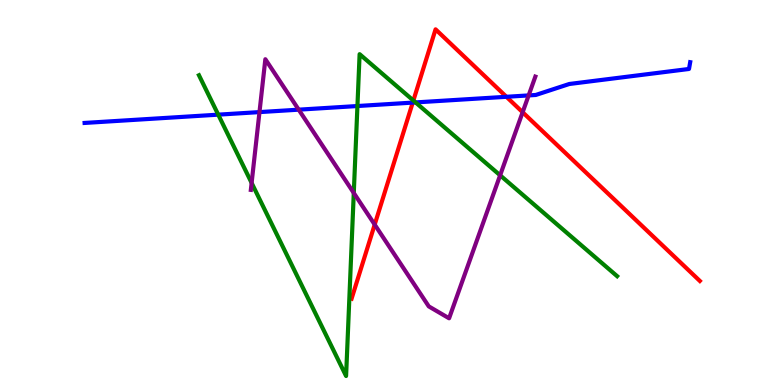[{'lines': ['blue', 'red'], 'intersections': [{'x': 5.33, 'y': 7.34}, {'x': 6.53, 'y': 7.49}]}, {'lines': ['green', 'red'], 'intersections': [{'x': 5.33, 'y': 7.39}]}, {'lines': ['purple', 'red'], 'intersections': [{'x': 4.83, 'y': 4.17}, {'x': 6.74, 'y': 7.08}]}, {'lines': ['blue', 'green'], 'intersections': [{'x': 2.82, 'y': 7.02}, {'x': 4.61, 'y': 7.25}, {'x': 5.36, 'y': 7.34}]}, {'lines': ['blue', 'purple'], 'intersections': [{'x': 3.35, 'y': 7.09}, {'x': 3.85, 'y': 7.15}, {'x': 6.82, 'y': 7.52}]}, {'lines': ['green', 'purple'], 'intersections': [{'x': 3.25, 'y': 5.25}, {'x': 4.56, 'y': 4.99}, {'x': 6.45, 'y': 5.45}]}]